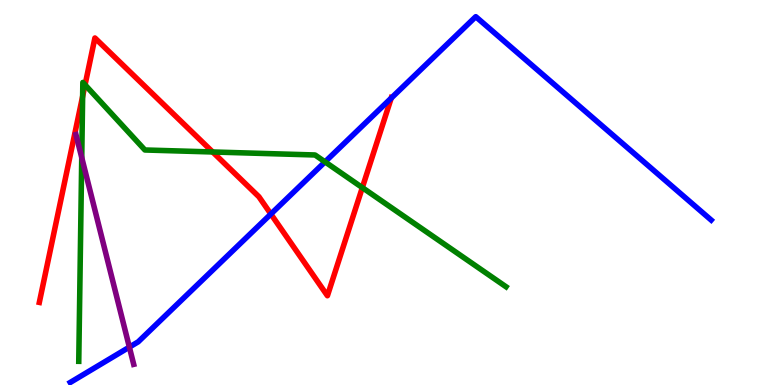[{'lines': ['blue', 'red'], 'intersections': [{'x': 3.5, 'y': 4.44}, {'x': 5.05, 'y': 7.45}]}, {'lines': ['green', 'red'], 'intersections': [{'x': 1.07, 'y': 7.5}, {'x': 1.1, 'y': 7.8}, {'x': 2.74, 'y': 6.05}, {'x': 4.68, 'y': 5.13}]}, {'lines': ['purple', 'red'], 'intersections': []}, {'lines': ['blue', 'green'], 'intersections': [{'x': 4.19, 'y': 5.8}]}, {'lines': ['blue', 'purple'], 'intersections': [{'x': 1.67, 'y': 0.984}]}, {'lines': ['green', 'purple'], 'intersections': [{'x': 1.05, 'y': 5.91}]}]